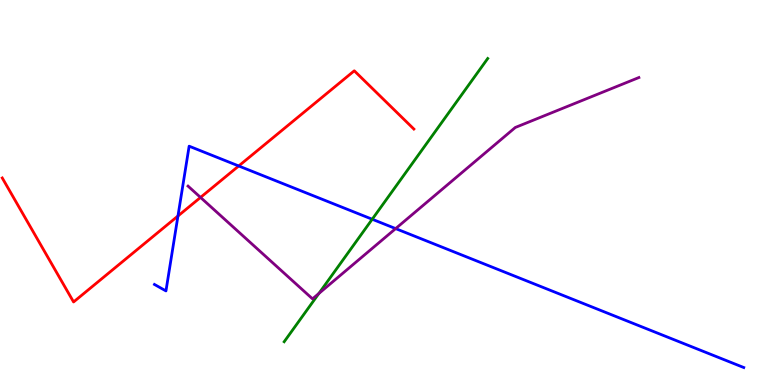[{'lines': ['blue', 'red'], 'intersections': [{'x': 2.3, 'y': 4.39}, {'x': 3.08, 'y': 5.69}]}, {'lines': ['green', 'red'], 'intersections': []}, {'lines': ['purple', 'red'], 'intersections': [{'x': 2.59, 'y': 4.87}]}, {'lines': ['blue', 'green'], 'intersections': [{'x': 4.8, 'y': 4.31}]}, {'lines': ['blue', 'purple'], 'intersections': [{'x': 5.11, 'y': 4.06}]}, {'lines': ['green', 'purple'], 'intersections': [{'x': 4.11, 'y': 2.38}]}]